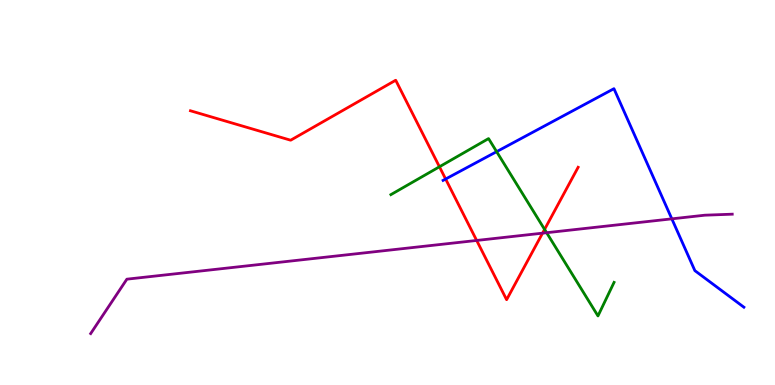[{'lines': ['blue', 'red'], 'intersections': [{'x': 5.75, 'y': 5.35}]}, {'lines': ['green', 'red'], 'intersections': [{'x': 5.67, 'y': 5.67}, {'x': 7.03, 'y': 4.04}]}, {'lines': ['purple', 'red'], 'intersections': [{'x': 6.15, 'y': 3.75}, {'x': 7.0, 'y': 3.94}]}, {'lines': ['blue', 'green'], 'intersections': [{'x': 6.41, 'y': 6.06}]}, {'lines': ['blue', 'purple'], 'intersections': [{'x': 8.67, 'y': 4.32}]}, {'lines': ['green', 'purple'], 'intersections': [{'x': 7.05, 'y': 3.96}]}]